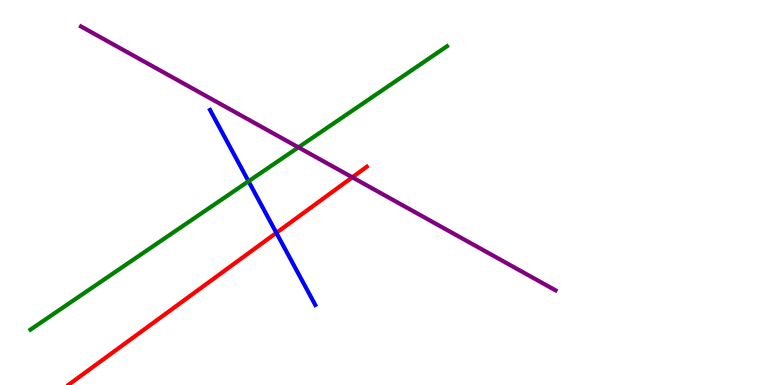[{'lines': ['blue', 'red'], 'intersections': [{'x': 3.57, 'y': 3.95}]}, {'lines': ['green', 'red'], 'intersections': []}, {'lines': ['purple', 'red'], 'intersections': [{'x': 4.55, 'y': 5.39}]}, {'lines': ['blue', 'green'], 'intersections': [{'x': 3.21, 'y': 5.29}]}, {'lines': ['blue', 'purple'], 'intersections': []}, {'lines': ['green', 'purple'], 'intersections': [{'x': 3.85, 'y': 6.17}]}]